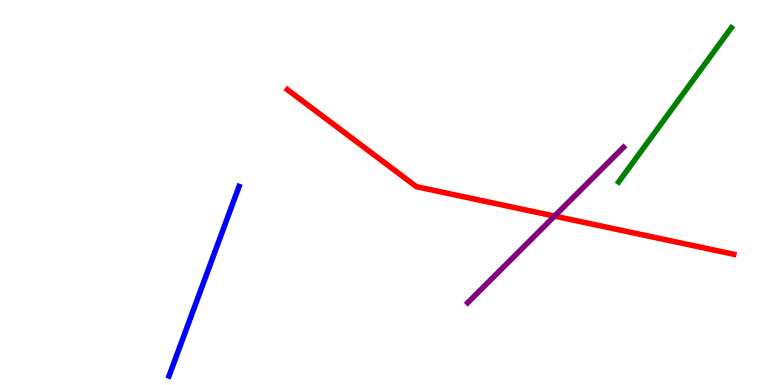[{'lines': ['blue', 'red'], 'intersections': []}, {'lines': ['green', 'red'], 'intersections': []}, {'lines': ['purple', 'red'], 'intersections': [{'x': 7.16, 'y': 4.39}]}, {'lines': ['blue', 'green'], 'intersections': []}, {'lines': ['blue', 'purple'], 'intersections': []}, {'lines': ['green', 'purple'], 'intersections': []}]